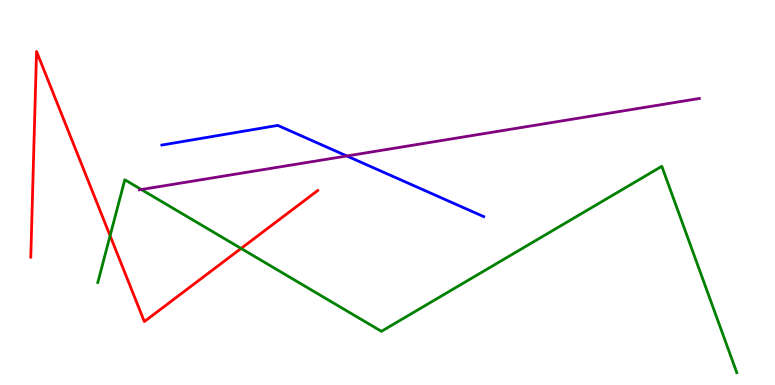[{'lines': ['blue', 'red'], 'intersections': []}, {'lines': ['green', 'red'], 'intersections': [{'x': 1.42, 'y': 3.88}, {'x': 3.11, 'y': 3.55}]}, {'lines': ['purple', 'red'], 'intersections': []}, {'lines': ['blue', 'green'], 'intersections': []}, {'lines': ['blue', 'purple'], 'intersections': [{'x': 4.48, 'y': 5.95}]}, {'lines': ['green', 'purple'], 'intersections': [{'x': 1.82, 'y': 5.08}]}]